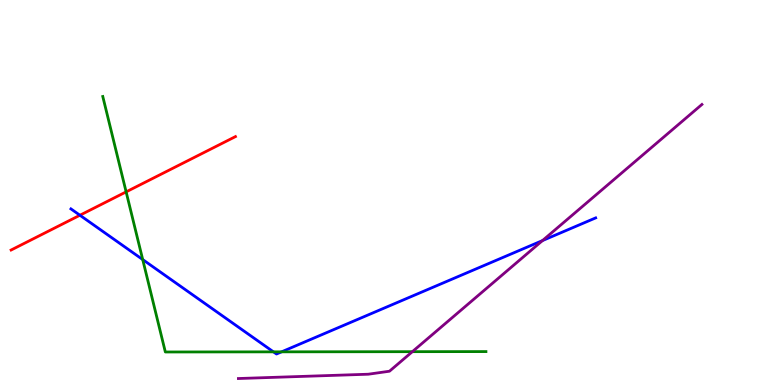[{'lines': ['blue', 'red'], 'intersections': [{'x': 1.03, 'y': 4.41}]}, {'lines': ['green', 'red'], 'intersections': [{'x': 1.63, 'y': 5.02}]}, {'lines': ['purple', 'red'], 'intersections': []}, {'lines': ['blue', 'green'], 'intersections': [{'x': 1.84, 'y': 3.26}, {'x': 3.53, 'y': 0.861}, {'x': 3.63, 'y': 0.861}]}, {'lines': ['blue', 'purple'], 'intersections': [{'x': 7.0, 'y': 3.75}]}, {'lines': ['green', 'purple'], 'intersections': [{'x': 5.32, 'y': 0.866}]}]